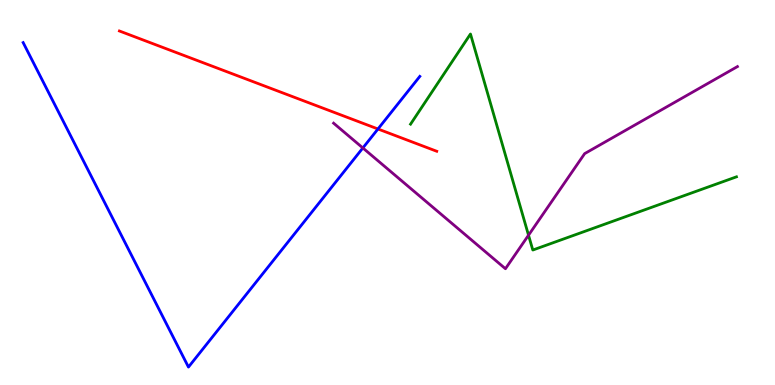[{'lines': ['blue', 'red'], 'intersections': [{'x': 4.88, 'y': 6.65}]}, {'lines': ['green', 'red'], 'intersections': []}, {'lines': ['purple', 'red'], 'intersections': []}, {'lines': ['blue', 'green'], 'intersections': []}, {'lines': ['blue', 'purple'], 'intersections': [{'x': 4.68, 'y': 6.16}]}, {'lines': ['green', 'purple'], 'intersections': [{'x': 6.82, 'y': 3.89}]}]